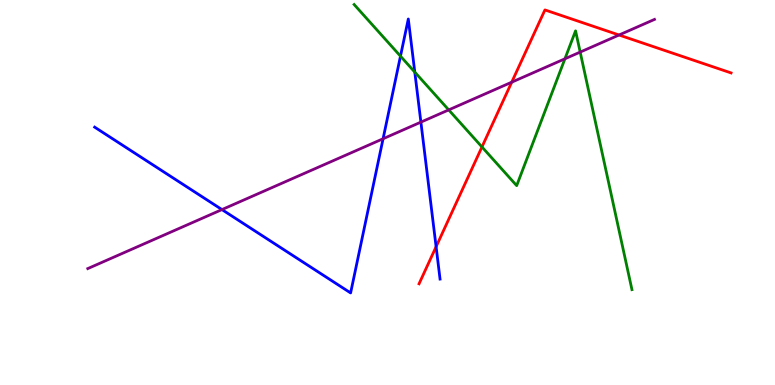[{'lines': ['blue', 'red'], 'intersections': [{'x': 5.63, 'y': 3.59}]}, {'lines': ['green', 'red'], 'intersections': [{'x': 6.22, 'y': 6.18}]}, {'lines': ['purple', 'red'], 'intersections': [{'x': 6.6, 'y': 7.87}, {'x': 7.99, 'y': 9.09}]}, {'lines': ['blue', 'green'], 'intersections': [{'x': 5.17, 'y': 8.54}, {'x': 5.35, 'y': 8.13}]}, {'lines': ['blue', 'purple'], 'intersections': [{'x': 2.86, 'y': 4.56}, {'x': 4.94, 'y': 6.4}, {'x': 5.43, 'y': 6.83}]}, {'lines': ['green', 'purple'], 'intersections': [{'x': 5.79, 'y': 7.15}, {'x': 7.29, 'y': 8.47}, {'x': 7.49, 'y': 8.65}]}]